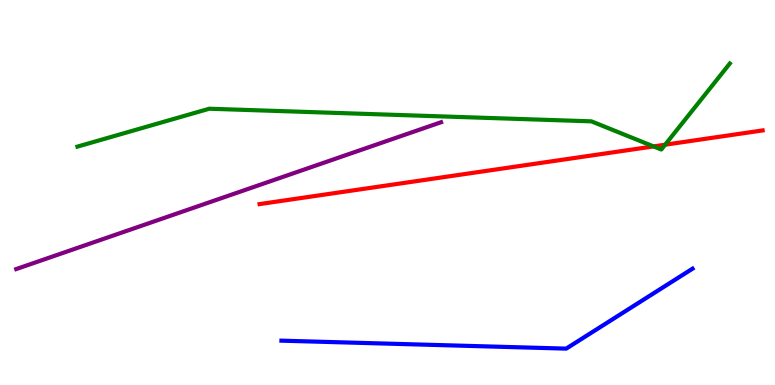[{'lines': ['blue', 'red'], 'intersections': []}, {'lines': ['green', 'red'], 'intersections': [{'x': 8.43, 'y': 6.2}, {'x': 8.58, 'y': 6.24}]}, {'lines': ['purple', 'red'], 'intersections': []}, {'lines': ['blue', 'green'], 'intersections': []}, {'lines': ['blue', 'purple'], 'intersections': []}, {'lines': ['green', 'purple'], 'intersections': []}]